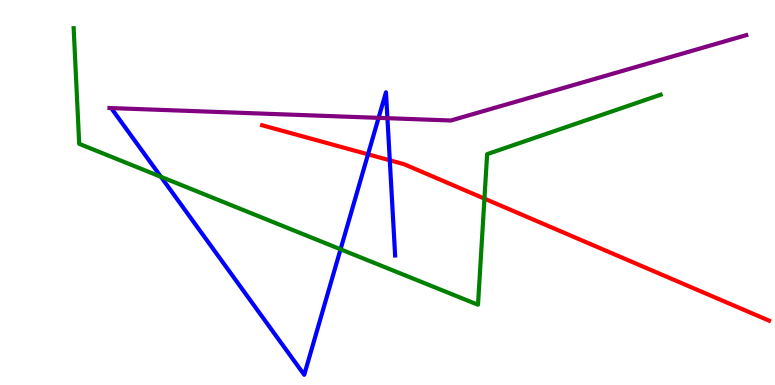[{'lines': ['blue', 'red'], 'intersections': [{'x': 4.75, 'y': 5.99}, {'x': 5.03, 'y': 5.84}]}, {'lines': ['green', 'red'], 'intersections': [{'x': 6.25, 'y': 4.84}]}, {'lines': ['purple', 'red'], 'intersections': []}, {'lines': ['blue', 'green'], 'intersections': [{'x': 2.08, 'y': 5.41}, {'x': 4.39, 'y': 3.52}]}, {'lines': ['blue', 'purple'], 'intersections': [{'x': 4.88, 'y': 6.94}, {'x': 5.0, 'y': 6.93}]}, {'lines': ['green', 'purple'], 'intersections': []}]